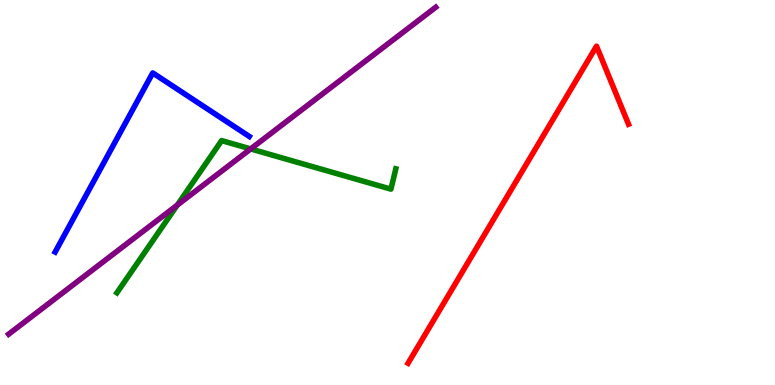[{'lines': ['blue', 'red'], 'intersections': []}, {'lines': ['green', 'red'], 'intersections': []}, {'lines': ['purple', 'red'], 'intersections': []}, {'lines': ['blue', 'green'], 'intersections': []}, {'lines': ['blue', 'purple'], 'intersections': []}, {'lines': ['green', 'purple'], 'intersections': [{'x': 2.29, 'y': 4.67}, {'x': 3.23, 'y': 6.13}]}]